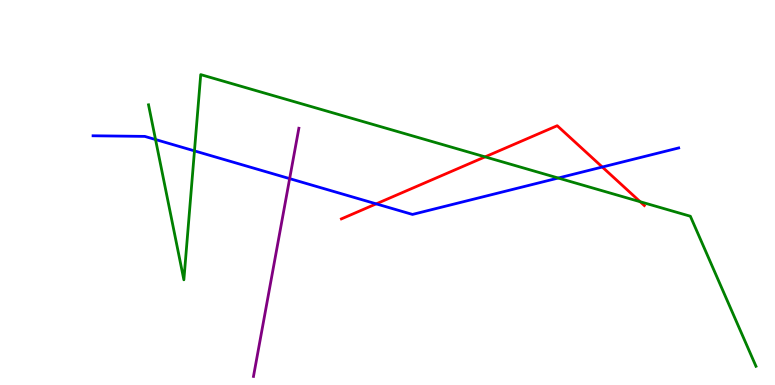[{'lines': ['blue', 'red'], 'intersections': [{'x': 4.85, 'y': 4.7}, {'x': 7.77, 'y': 5.66}]}, {'lines': ['green', 'red'], 'intersections': [{'x': 6.26, 'y': 5.93}, {'x': 8.26, 'y': 4.76}]}, {'lines': ['purple', 'red'], 'intersections': []}, {'lines': ['blue', 'green'], 'intersections': [{'x': 2.01, 'y': 6.38}, {'x': 2.51, 'y': 6.08}, {'x': 7.2, 'y': 5.38}]}, {'lines': ['blue', 'purple'], 'intersections': [{'x': 3.74, 'y': 5.36}]}, {'lines': ['green', 'purple'], 'intersections': []}]